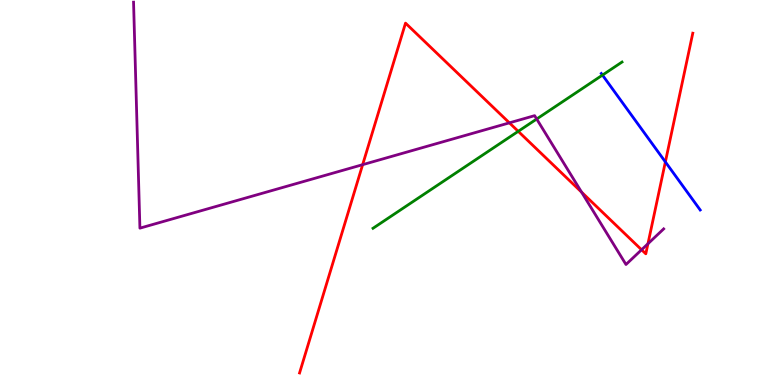[{'lines': ['blue', 'red'], 'intersections': [{'x': 8.59, 'y': 5.79}]}, {'lines': ['green', 'red'], 'intersections': [{'x': 6.69, 'y': 6.59}]}, {'lines': ['purple', 'red'], 'intersections': [{'x': 4.68, 'y': 5.72}, {'x': 6.57, 'y': 6.81}, {'x': 7.5, 'y': 5.01}, {'x': 8.28, 'y': 3.51}, {'x': 8.36, 'y': 3.67}]}, {'lines': ['blue', 'green'], 'intersections': [{'x': 7.77, 'y': 8.05}]}, {'lines': ['blue', 'purple'], 'intersections': []}, {'lines': ['green', 'purple'], 'intersections': [{'x': 6.92, 'y': 6.91}]}]